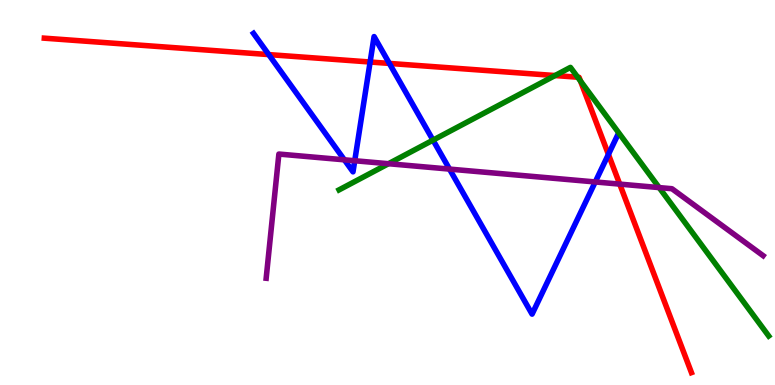[{'lines': ['blue', 'red'], 'intersections': [{'x': 3.47, 'y': 8.58}, {'x': 4.78, 'y': 8.39}, {'x': 5.02, 'y': 8.35}, {'x': 7.85, 'y': 5.99}]}, {'lines': ['green', 'red'], 'intersections': [{'x': 7.16, 'y': 8.04}, {'x': 7.45, 'y': 7.99}, {'x': 7.49, 'y': 7.9}]}, {'lines': ['purple', 'red'], 'intersections': [{'x': 8.0, 'y': 5.22}]}, {'lines': ['blue', 'green'], 'intersections': [{'x': 5.59, 'y': 6.36}]}, {'lines': ['blue', 'purple'], 'intersections': [{'x': 4.44, 'y': 5.85}, {'x': 4.58, 'y': 5.82}, {'x': 5.8, 'y': 5.61}, {'x': 7.68, 'y': 5.27}]}, {'lines': ['green', 'purple'], 'intersections': [{'x': 5.01, 'y': 5.75}, {'x': 8.51, 'y': 5.13}]}]